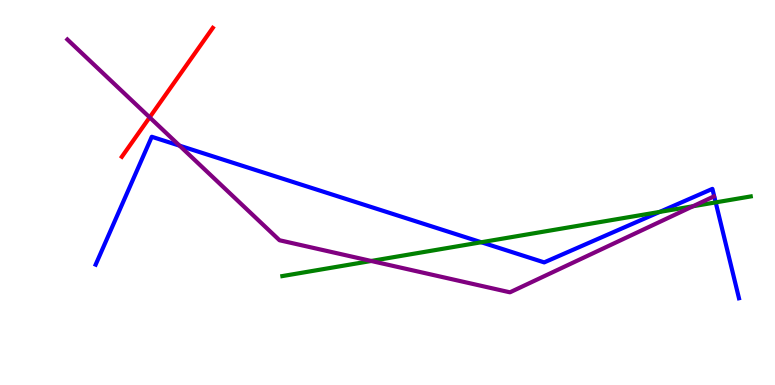[{'lines': ['blue', 'red'], 'intersections': []}, {'lines': ['green', 'red'], 'intersections': []}, {'lines': ['purple', 'red'], 'intersections': [{'x': 1.93, 'y': 6.95}]}, {'lines': ['blue', 'green'], 'intersections': [{'x': 6.21, 'y': 3.71}, {'x': 8.51, 'y': 4.5}, {'x': 9.23, 'y': 4.74}]}, {'lines': ['blue', 'purple'], 'intersections': [{'x': 2.32, 'y': 6.22}]}, {'lines': ['green', 'purple'], 'intersections': [{'x': 4.79, 'y': 3.22}, {'x': 8.94, 'y': 4.64}]}]